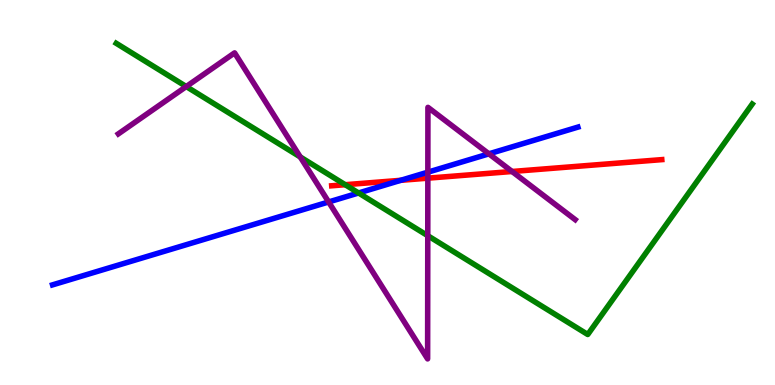[{'lines': ['blue', 'red'], 'intersections': [{'x': 5.17, 'y': 5.32}]}, {'lines': ['green', 'red'], 'intersections': [{'x': 4.45, 'y': 5.2}]}, {'lines': ['purple', 'red'], 'intersections': [{'x': 5.52, 'y': 5.37}, {'x': 6.61, 'y': 5.55}]}, {'lines': ['blue', 'green'], 'intersections': [{'x': 4.63, 'y': 4.99}]}, {'lines': ['blue', 'purple'], 'intersections': [{'x': 4.24, 'y': 4.75}, {'x': 5.52, 'y': 5.53}, {'x': 6.31, 'y': 6.0}]}, {'lines': ['green', 'purple'], 'intersections': [{'x': 2.4, 'y': 7.75}, {'x': 3.87, 'y': 5.92}, {'x': 5.52, 'y': 3.88}]}]